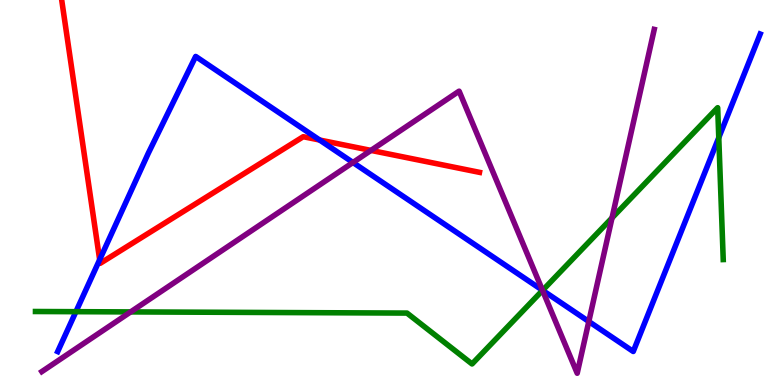[{'lines': ['blue', 'red'], 'intersections': [{'x': 1.29, 'y': 3.25}, {'x': 4.12, 'y': 6.36}]}, {'lines': ['green', 'red'], 'intersections': []}, {'lines': ['purple', 'red'], 'intersections': [{'x': 4.79, 'y': 6.09}]}, {'lines': ['blue', 'green'], 'intersections': [{'x': 0.98, 'y': 1.9}, {'x': 7.0, 'y': 2.46}, {'x': 9.27, 'y': 6.43}]}, {'lines': ['blue', 'purple'], 'intersections': [{'x': 4.55, 'y': 5.78}, {'x': 7.0, 'y': 2.46}, {'x': 7.6, 'y': 1.65}]}, {'lines': ['green', 'purple'], 'intersections': [{'x': 1.69, 'y': 1.9}, {'x': 7.0, 'y': 2.46}, {'x': 7.9, 'y': 4.34}]}]